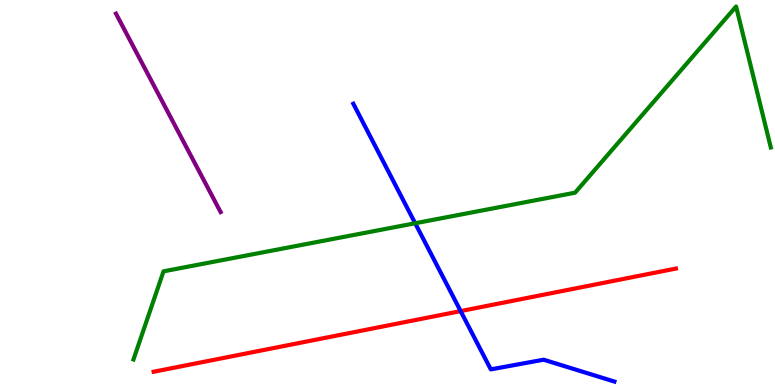[{'lines': ['blue', 'red'], 'intersections': [{'x': 5.94, 'y': 1.92}]}, {'lines': ['green', 'red'], 'intersections': []}, {'lines': ['purple', 'red'], 'intersections': []}, {'lines': ['blue', 'green'], 'intersections': [{'x': 5.36, 'y': 4.2}]}, {'lines': ['blue', 'purple'], 'intersections': []}, {'lines': ['green', 'purple'], 'intersections': []}]